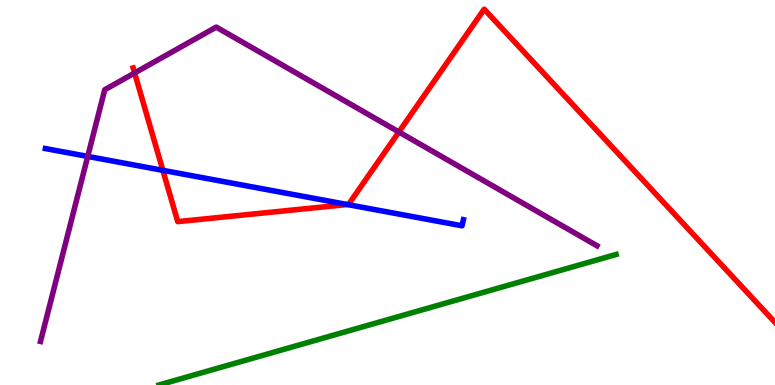[{'lines': ['blue', 'red'], 'intersections': [{'x': 2.1, 'y': 5.58}, {'x': 4.48, 'y': 4.69}]}, {'lines': ['green', 'red'], 'intersections': []}, {'lines': ['purple', 'red'], 'intersections': [{'x': 1.74, 'y': 8.1}, {'x': 5.15, 'y': 6.57}]}, {'lines': ['blue', 'green'], 'intersections': []}, {'lines': ['blue', 'purple'], 'intersections': [{'x': 1.13, 'y': 5.94}]}, {'lines': ['green', 'purple'], 'intersections': []}]